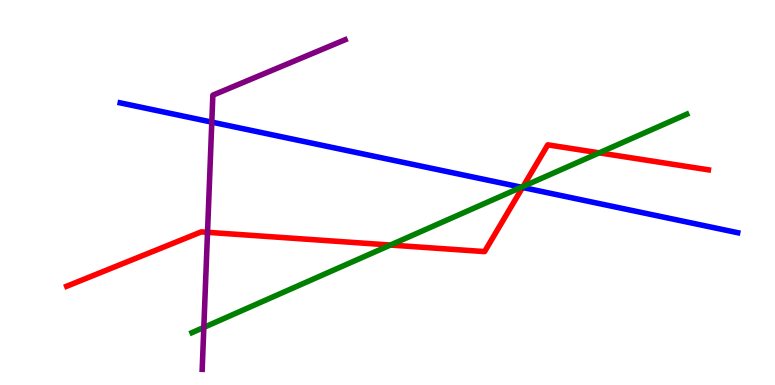[{'lines': ['blue', 'red'], 'intersections': [{'x': 6.74, 'y': 5.13}]}, {'lines': ['green', 'red'], 'intersections': [{'x': 5.04, 'y': 3.64}, {'x': 6.75, 'y': 5.16}, {'x': 7.73, 'y': 6.03}]}, {'lines': ['purple', 'red'], 'intersections': [{'x': 2.68, 'y': 3.97}]}, {'lines': ['blue', 'green'], 'intersections': [{'x': 6.73, 'y': 5.14}]}, {'lines': ['blue', 'purple'], 'intersections': [{'x': 2.73, 'y': 6.83}]}, {'lines': ['green', 'purple'], 'intersections': [{'x': 2.63, 'y': 1.5}]}]